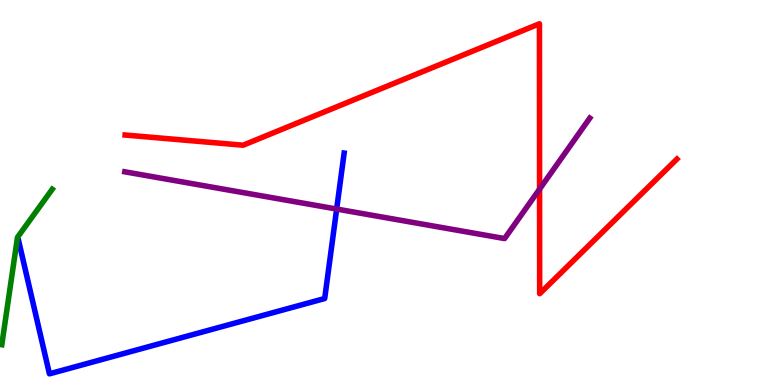[{'lines': ['blue', 'red'], 'intersections': []}, {'lines': ['green', 'red'], 'intersections': []}, {'lines': ['purple', 'red'], 'intersections': [{'x': 6.96, 'y': 5.09}]}, {'lines': ['blue', 'green'], 'intersections': []}, {'lines': ['blue', 'purple'], 'intersections': [{'x': 4.34, 'y': 4.57}]}, {'lines': ['green', 'purple'], 'intersections': []}]